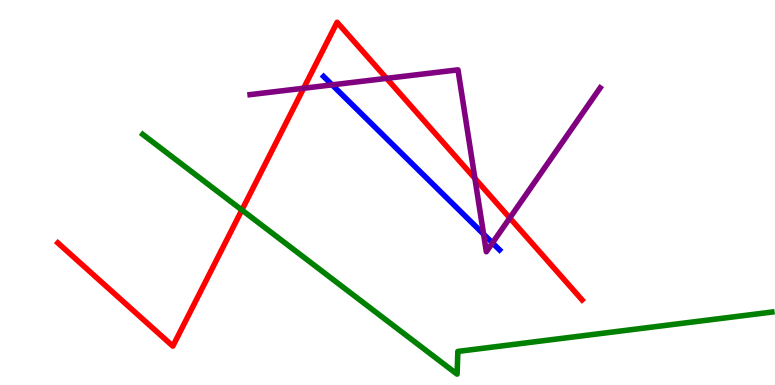[{'lines': ['blue', 'red'], 'intersections': []}, {'lines': ['green', 'red'], 'intersections': [{'x': 3.12, 'y': 4.54}]}, {'lines': ['purple', 'red'], 'intersections': [{'x': 3.92, 'y': 7.71}, {'x': 4.99, 'y': 7.96}, {'x': 6.13, 'y': 5.37}, {'x': 6.58, 'y': 4.34}]}, {'lines': ['blue', 'green'], 'intersections': []}, {'lines': ['blue', 'purple'], 'intersections': [{'x': 4.29, 'y': 7.8}, {'x': 6.24, 'y': 3.92}, {'x': 6.35, 'y': 3.69}]}, {'lines': ['green', 'purple'], 'intersections': []}]